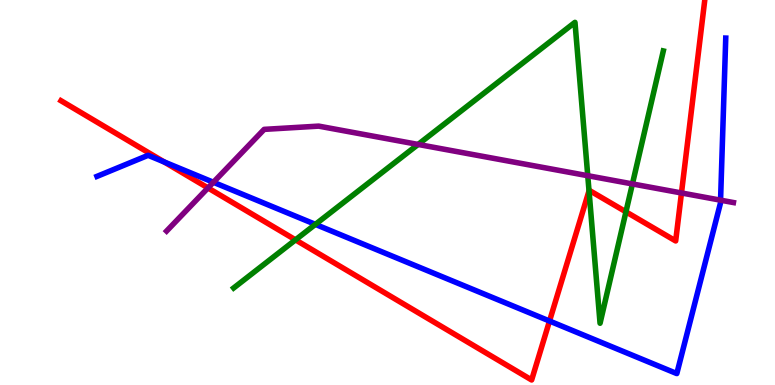[{'lines': ['blue', 'red'], 'intersections': [{'x': 2.12, 'y': 5.79}, {'x': 7.09, 'y': 1.66}]}, {'lines': ['green', 'red'], 'intersections': [{'x': 3.81, 'y': 3.77}, {'x': 7.6, 'y': 5.04}, {'x': 8.08, 'y': 4.5}]}, {'lines': ['purple', 'red'], 'intersections': [{'x': 2.68, 'y': 5.12}, {'x': 8.79, 'y': 4.99}]}, {'lines': ['blue', 'green'], 'intersections': [{'x': 4.07, 'y': 4.17}]}, {'lines': ['blue', 'purple'], 'intersections': [{'x': 2.75, 'y': 5.27}, {'x': 9.3, 'y': 4.8}]}, {'lines': ['green', 'purple'], 'intersections': [{'x': 5.39, 'y': 6.25}, {'x': 7.58, 'y': 5.44}, {'x': 8.16, 'y': 5.22}]}]